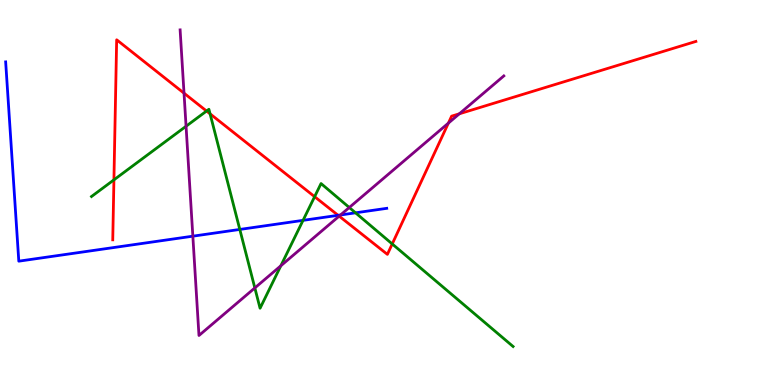[{'lines': ['blue', 'red'], 'intersections': [{'x': 4.36, 'y': 4.41}]}, {'lines': ['green', 'red'], 'intersections': [{'x': 1.47, 'y': 5.33}, {'x': 2.67, 'y': 7.12}, {'x': 2.71, 'y': 7.04}, {'x': 4.06, 'y': 4.89}, {'x': 5.06, 'y': 3.66}]}, {'lines': ['purple', 'red'], 'intersections': [{'x': 2.37, 'y': 7.58}, {'x': 4.38, 'y': 4.39}, {'x': 5.79, 'y': 6.8}, {'x': 5.93, 'y': 7.04}]}, {'lines': ['blue', 'green'], 'intersections': [{'x': 3.09, 'y': 4.04}, {'x': 3.91, 'y': 4.28}, {'x': 4.59, 'y': 4.47}]}, {'lines': ['blue', 'purple'], 'intersections': [{'x': 2.49, 'y': 3.87}, {'x': 4.39, 'y': 4.42}]}, {'lines': ['green', 'purple'], 'intersections': [{'x': 2.4, 'y': 6.72}, {'x': 3.29, 'y': 2.52}, {'x': 3.62, 'y': 3.1}, {'x': 4.51, 'y': 4.61}]}]